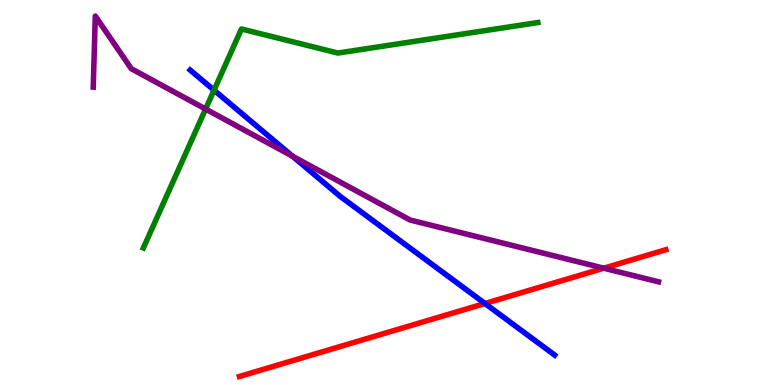[{'lines': ['blue', 'red'], 'intersections': [{'x': 6.26, 'y': 2.12}]}, {'lines': ['green', 'red'], 'intersections': []}, {'lines': ['purple', 'red'], 'intersections': [{'x': 7.79, 'y': 3.03}]}, {'lines': ['blue', 'green'], 'intersections': [{'x': 2.76, 'y': 7.66}]}, {'lines': ['blue', 'purple'], 'intersections': [{'x': 3.77, 'y': 5.94}]}, {'lines': ['green', 'purple'], 'intersections': [{'x': 2.65, 'y': 7.17}]}]